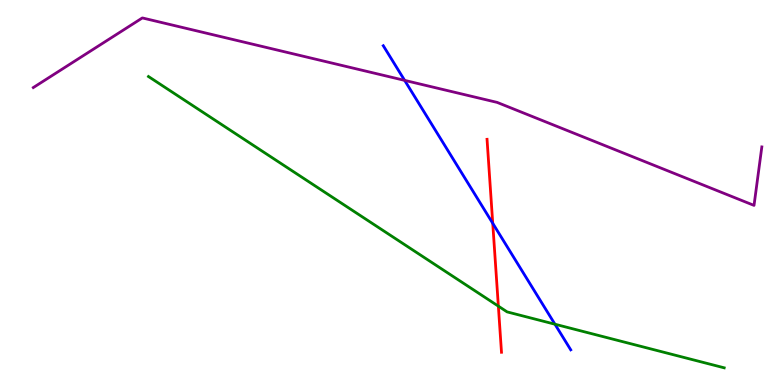[{'lines': ['blue', 'red'], 'intersections': [{'x': 6.36, 'y': 4.2}]}, {'lines': ['green', 'red'], 'intersections': [{'x': 6.43, 'y': 2.05}]}, {'lines': ['purple', 'red'], 'intersections': []}, {'lines': ['blue', 'green'], 'intersections': [{'x': 7.16, 'y': 1.58}]}, {'lines': ['blue', 'purple'], 'intersections': [{'x': 5.22, 'y': 7.91}]}, {'lines': ['green', 'purple'], 'intersections': []}]